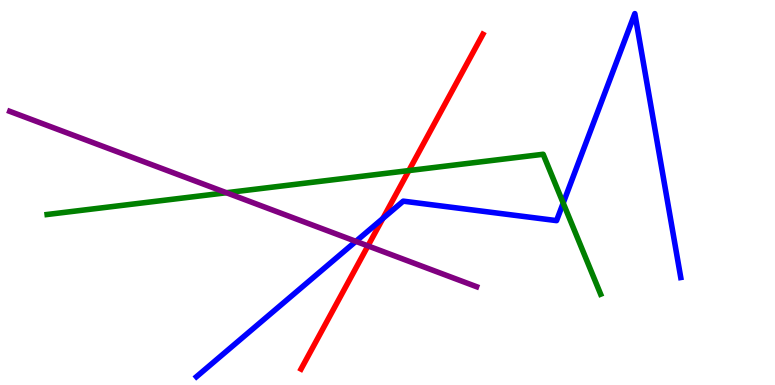[{'lines': ['blue', 'red'], 'intersections': [{'x': 4.94, 'y': 4.33}]}, {'lines': ['green', 'red'], 'intersections': [{'x': 5.28, 'y': 5.57}]}, {'lines': ['purple', 'red'], 'intersections': [{'x': 4.75, 'y': 3.61}]}, {'lines': ['blue', 'green'], 'intersections': [{'x': 7.27, 'y': 4.73}]}, {'lines': ['blue', 'purple'], 'intersections': [{'x': 4.59, 'y': 3.73}]}, {'lines': ['green', 'purple'], 'intersections': [{'x': 2.92, 'y': 4.99}]}]